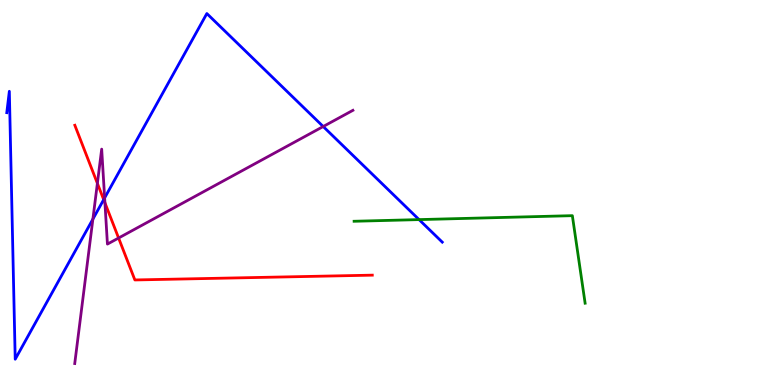[{'lines': ['blue', 'red'], 'intersections': [{'x': 1.34, 'y': 4.82}]}, {'lines': ['green', 'red'], 'intersections': []}, {'lines': ['purple', 'red'], 'intersections': [{'x': 1.26, 'y': 5.24}, {'x': 1.35, 'y': 4.73}, {'x': 1.53, 'y': 3.82}]}, {'lines': ['blue', 'green'], 'intersections': [{'x': 5.41, 'y': 4.3}]}, {'lines': ['blue', 'purple'], 'intersections': [{'x': 1.2, 'y': 4.31}, {'x': 1.35, 'y': 4.86}, {'x': 4.17, 'y': 6.71}]}, {'lines': ['green', 'purple'], 'intersections': []}]